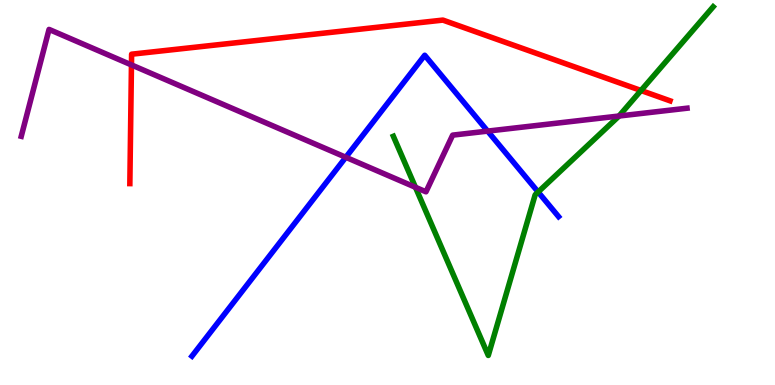[{'lines': ['blue', 'red'], 'intersections': []}, {'lines': ['green', 'red'], 'intersections': [{'x': 8.27, 'y': 7.65}]}, {'lines': ['purple', 'red'], 'intersections': [{'x': 1.7, 'y': 8.31}]}, {'lines': ['blue', 'green'], 'intersections': [{'x': 6.94, 'y': 5.01}]}, {'lines': ['blue', 'purple'], 'intersections': [{'x': 4.46, 'y': 5.91}, {'x': 6.29, 'y': 6.59}]}, {'lines': ['green', 'purple'], 'intersections': [{'x': 5.36, 'y': 5.14}, {'x': 7.99, 'y': 6.99}]}]